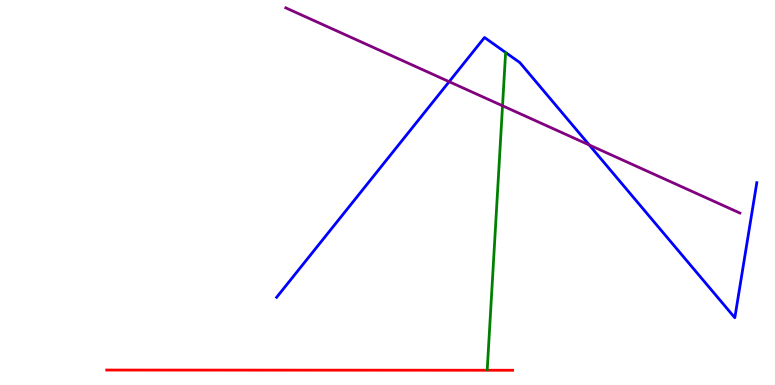[{'lines': ['blue', 'red'], 'intersections': []}, {'lines': ['green', 'red'], 'intersections': []}, {'lines': ['purple', 'red'], 'intersections': []}, {'lines': ['blue', 'green'], 'intersections': []}, {'lines': ['blue', 'purple'], 'intersections': [{'x': 5.8, 'y': 7.88}, {'x': 7.6, 'y': 6.23}]}, {'lines': ['green', 'purple'], 'intersections': [{'x': 6.48, 'y': 7.25}]}]